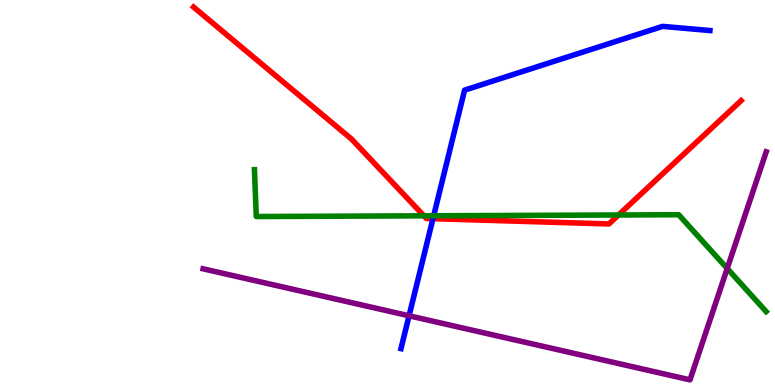[{'lines': ['blue', 'red'], 'intersections': [{'x': 5.59, 'y': 4.32}]}, {'lines': ['green', 'red'], 'intersections': [{'x': 5.47, 'y': 4.39}, {'x': 7.98, 'y': 4.42}]}, {'lines': ['purple', 'red'], 'intersections': []}, {'lines': ['blue', 'green'], 'intersections': [{'x': 5.6, 'y': 4.4}]}, {'lines': ['blue', 'purple'], 'intersections': [{'x': 5.28, 'y': 1.8}]}, {'lines': ['green', 'purple'], 'intersections': [{'x': 9.38, 'y': 3.03}]}]